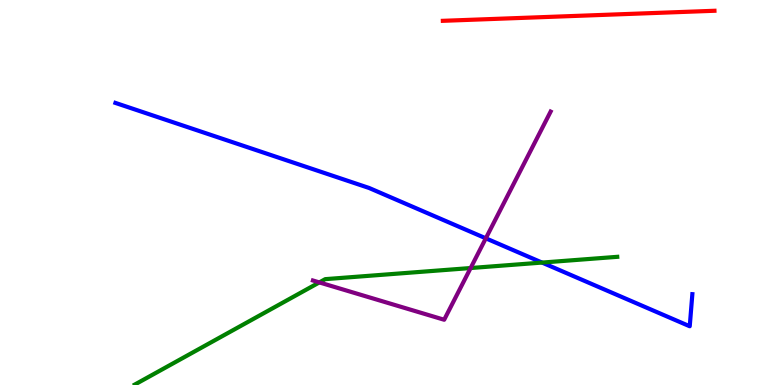[{'lines': ['blue', 'red'], 'intersections': []}, {'lines': ['green', 'red'], 'intersections': []}, {'lines': ['purple', 'red'], 'intersections': []}, {'lines': ['blue', 'green'], 'intersections': [{'x': 6.99, 'y': 3.18}]}, {'lines': ['blue', 'purple'], 'intersections': [{'x': 6.27, 'y': 3.81}]}, {'lines': ['green', 'purple'], 'intersections': [{'x': 4.12, 'y': 2.66}, {'x': 6.07, 'y': 3.04}]}]